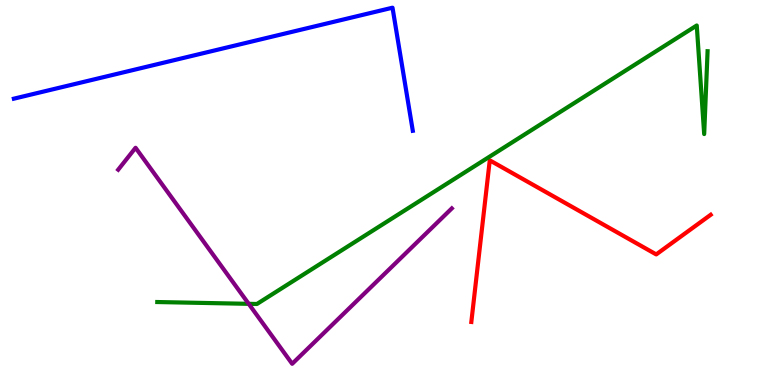[{'lines': ['blue', 'red'], 'intersections': []}, {'lines': ['green', 'red'], 'intersections': []}, {'lines': ['purple', 'red'], 'intersections': []}, {'lines': ['blue', 'green'], 'intersections': []}, {'lines': ['blue', 'purple'], 'intersections': []}, {'lines': ['green', 'purple'], 'intersections': [{'x': 3.21, 'y': 2.11}]}]